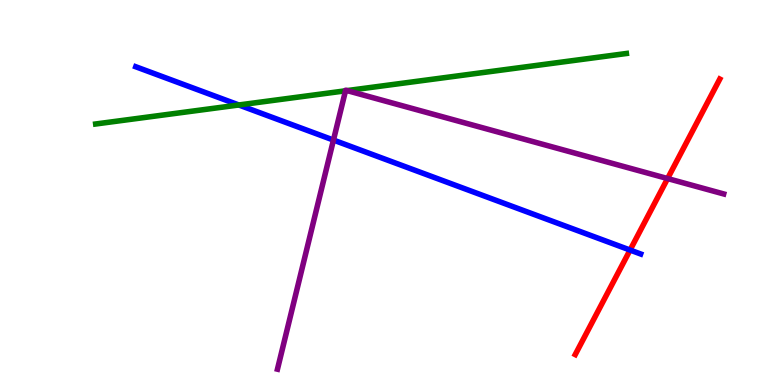[{'lines': ['blue', 'red'], 'intersections': [{'x': 8.13, 'y': 3.51}]}, {'lines': ['green', 'red'], 'intersections': []}, {'lines': ['purple', 'red'], 'intersections': [{'x': 8.61, 'y': 5.36}]}, {'lines': ['blue', 'green'], 'intersections': [{'x': 3.08, 'y': 7.27}]}, {'lines': ['blue', 'purple'], 'intersections': [{'x': 4.3, 'y': 6.36}]}, {'lines': ['green', 'purple'], 'intersections': [{'x': 4.46, 'y': 7.64}, {'x': 4.48, 'y': 7.65}]}]